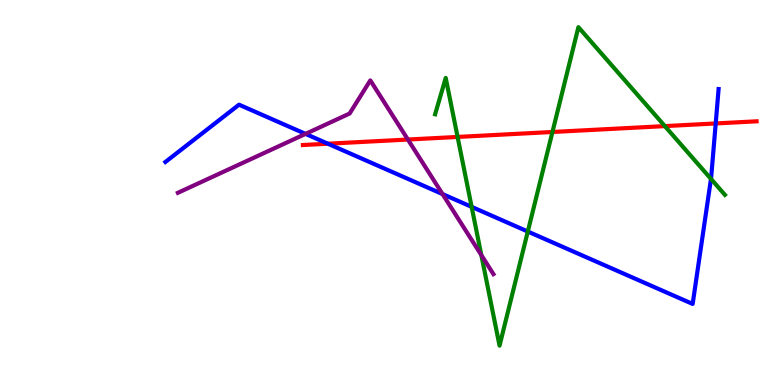[{'lines': ['blue', 'red'], 'intersections': [{'x': 4.23, 'y': 6.27}, {'x': 9.23, 'y': 6.79}]}, {'lines': ['green', 'red'], 'intersections': [{'x': 5.9, 'y': 6.44}, {'x': 7.13, 'y': 6.57}, {'x': 8.58, 'y': 6.72}]}, {'lines': ['purple', 'red'], 'intersections': [{'x': 5.26, 'y': 6.38}]}, {'lines': ['blue', 'green'], 'intersections': [{'x': 6.09, 'y': 4.63}, {'x': 6.81, 'y': 3.99}, {'x': 9.17, 'y': 5.35}]}, {'lines': ['blue', 'purple'], 'intersections': [{'x': 3.94, 'y': 6.52}, {'x': 5.71, 'y': 4.96}]}, {'lines': ['green', 'purple'], 'intersections': [{'x': 6.21, 'y': 3.37}]}]